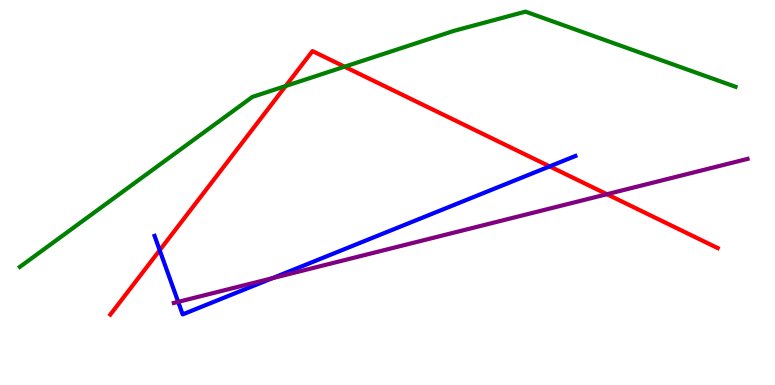[{'lines': ['blue', 'red'], 'intersections': [{'x': 2.06, 'y': 3.5}, {'x': 7.09, 'y': 5.68}]}, {'lines': ['green', 'red'], 'intersections': [{'x': 3.69, 'y': 7.77}, {'x': 4.45, 'y': 8.27}]}, {'lines': ['purple', 'red'], 'intersections': [{'x': 7.83, 'y': 4.96}]}, {'lines': ['blue', 'green'], 'intersections': []}, {'lines': ['blue', 'purple'], 'intersections': [{'x': 2.3, 'y': 2.16}, {'x': 3.51, 'y': 2.77}]}, {'lines': ['green', 'purple'], 'intersections': []}]